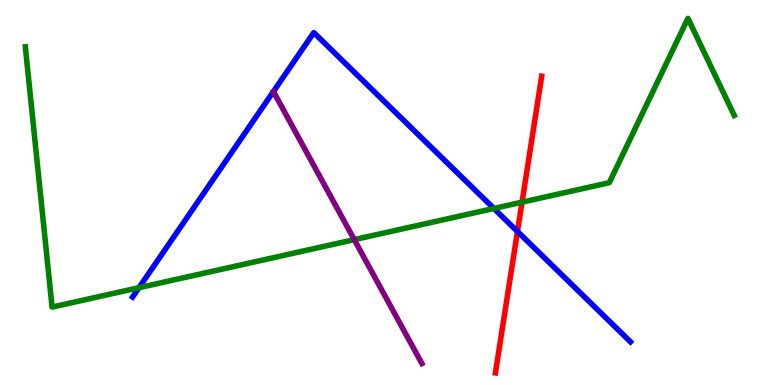[{'lines': ['blue', 'red'], 'intersections': [{'x': 6.68, 'y': 3.99}]}, {'lines': ['green', 'red'], 'intersections': [{'x': 6.74, 'y': 4.75}]}, {'lines': ['purple', 'red'], 'intersections': []}, {'lines': ['blue', 'green'], 'intersections': [{'x': 1.79, 'y': 2.53}, {'x': 6.37, 'y': 4.59}]}, {'lines': ['blue', 'purple'], 'intersections': []}, {'lines': ['green', 'purple'], 'intersections': [{'x': 4.57, 'y': 3.78}]}]